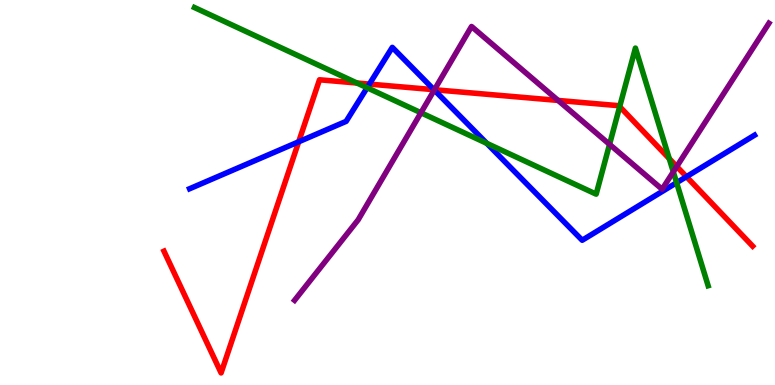[{'lines': ['blue', 'red'], 'intersections': [{'x': 3.85, 'y': 6.32}, {'x': 4.77, 'y': 7.82}, {'x': 5.6, 'y': 7.67}, {'x': 8.86, 'y': 5.41}]}, {'lines': ['green', 'red'], 'intersections': [{'x': 4.61, 'y': 7.84}, {'x': 8.0, 'y': 7.23}, {'x': 8.64, 'y': 5.88}]}, {'lines': ['purple', 'red'], 'intersections': [{'x': 5.61, 'y': 7.67}, {'x': 7.2, 'y': 7.39}, {'x': 8.73, 'y': 5.68}]}, {'lines': ['blue', 'green'], 'intersections': [{'x': 4.74, 'y': 7.72}, {'x': 6.28, 'y': 6.28}, {'x': 8.73, 'y': 5.25}]}, {'lines': ['blue', 'purple'], 'intersections': [{'x': 5.6, 'y': 7.66}]}, {'lines': ['green', 'purple'], 'intersections': [{'x': 5.43, 'y': 7.07}, {'x': 7.87, 'y': 6.25}, {'x': 8.69, 'y': 5.54}]}]